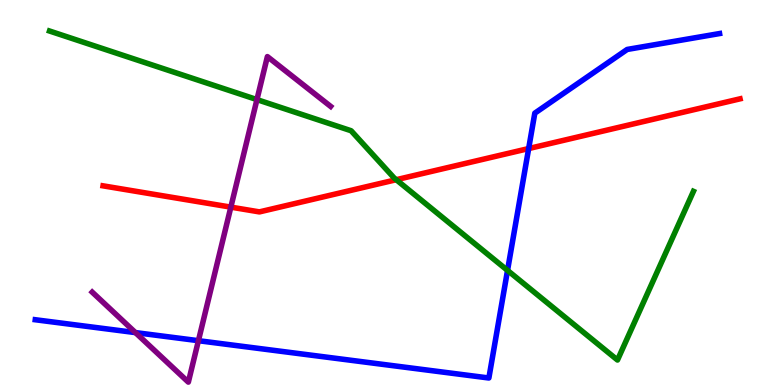[{'lines': ['blue', 'red'], 'intersections': [{'x': 6.82, 'y': 6.14}]}, {'lines': ['green', 'red'], 'intersections': [{'x': 5.11, 'y': 5.33}]}, {'lines': ['purple', 'red'], 'intersections': [{'x': 2.98, 'y': 4.62}]}, {'lines': ['blue', 'green'], 'intersections': [{'x': 6.55, 'y': 2.98}]}, {'lines': ['blue', 'purple'], 'intersections': [{'x': 1.75, 'y': 1.36}, {'x': 2.56, 'y': 1.15}]}, {'lines': ['green', 'purple'], 'intersections': [{'x': 3.32, 'y': 7.41}]}]